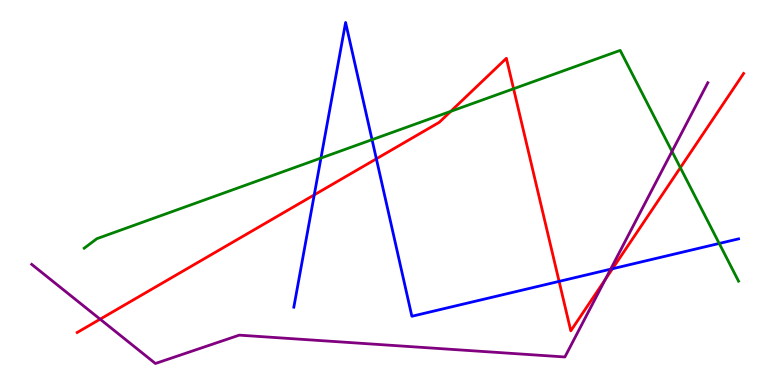[{'lines': ['blue', 'red'], 'intersections': [{'x': 4.05, 'y': 4.94}, {'x': 4.86, 'y': 5.87}, {'x': 7.21, 'y': 2.69}, {'x': 7.9, 'y': 3.02}]}, {'lines': ['green', 'red'], 'intersections': [{'x': 5.82, 'y': 7.11}, {'x': 6.63, 'y': 7.69}, {'x': 8.78, 'y': 5.64}]}, {'lines': ['purple', 'red'], 'intersections': [{'x': 1.29, 'y': 1.71}, {'x': 7.81, 'y': 2.74}]}, {'lines': ['blue', 'green'], 'intersections': [{'x': 4.14, 'y': 5.89}, {'x': 4.8, 'y': 6.37}, {'x': 9.28, 'y': 3.68}]}, {'lines': ['blue', 'purple'], 'intersections': [{'x': 7.88, 'y': 3.01}]}, {'lines': ['green', 'purple'], 'intersections': [{'x': 8.67, 'y': 6.07}]}]